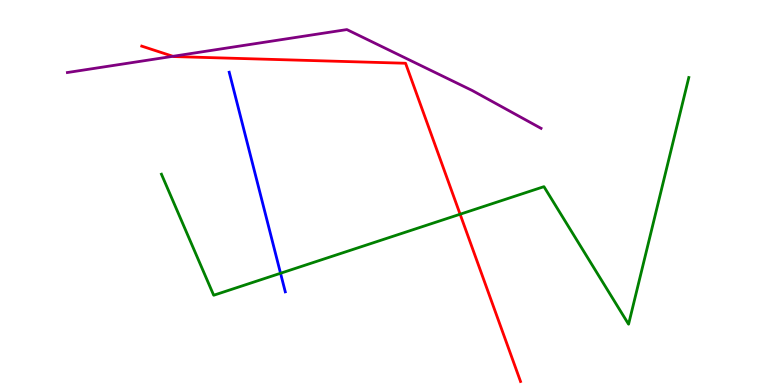[{'lines': ['blue', 'red'], 'intersections': []}, {'lines': ['green', 'red'], 'intersections': [{'x': 5.94, 'y': 4.44}]}, {'lines': ['purple', 'red'], 'intersections': [{'x': 2.23, 'y': 8.54}]}, {'lines': ['blue', 'green'], 'intersections': [{'x': 3.62, 'y': 2.9}]}, {'lines': ['blue', 'purple'], 'intersections': []}, {'lines': ['green', 'purple'], 'intersections': []}]